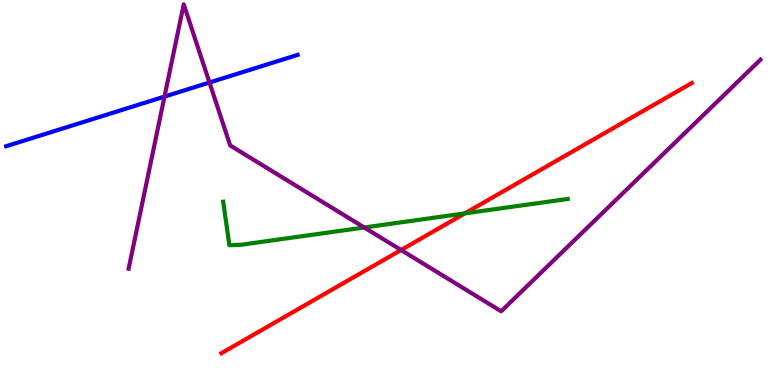[{'lines': ['blue', 'red'], 'intersections': []}, {'lines': ['green', 'red'], 'intersections': [{'x': 6.0, 'y': 4.46}]}, {'lines': ['purple', 'red'], 'intersections': [{'x': 5.18, 'y': 3.51}]}, {'lines': ['blue', 'green'], 'intersections': []}, {'lines': ['blue', 'purple'], 'intersections': [{'x': 2.12, 'y': 7.49}, {'x': 2.7, 'y': 7.86}]}, {'lines': ['green', 'purple'], 'intersections': [{'x': 4.7, 'y': 4.09}]}]